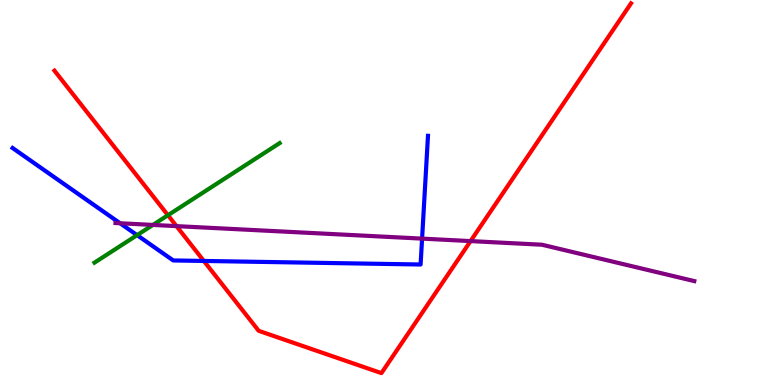[{'lines': ['blue', 'red'], 'intersections': [{'x': 2.63, 'y': 3.22}]}, {'lines': ['green', 'red'], 'intersections': [{'x': 2.17, 'y': 4.41}]}, {'lines': ['purple', 'red'], 'intersections': [{'x': 2.28, 'y': 4.13}, {'x': 6.07, 'y': 3.74}]}, {'lines': ['blue', 'green'], 'intersections': [{'x': 1.77, 'y': 3.89}]}, {'lines': ['blue', 'purple'], 'intersections': [{'x': 1.55, 'y': 4.2}, {'x': 5.45, 'y': 3.8}]}, {'lines': ['green', 'purple'], 'intersections': [{'x': 1.97, 'y': 4.16}]}]